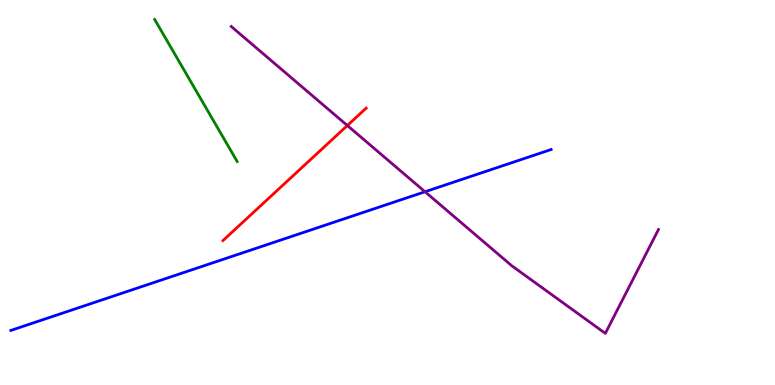[{'lines': ['blue', 'red'], 'intersections': []}, {'lines': ['green', 'red'], 'intersections': []}, {'lines': ['purple', 'red'], 'intersections': [{'x': 4.48, 'y': 6.74}]}, {'lines': ['blue', 'green'], 'intersections': []}, {'lines': ['blue', 'purple'], 'intersections': [{'x': 5.48, 'y': 5.02}]}, {'lines': ['green', 'purple'], 'intersections': []}]